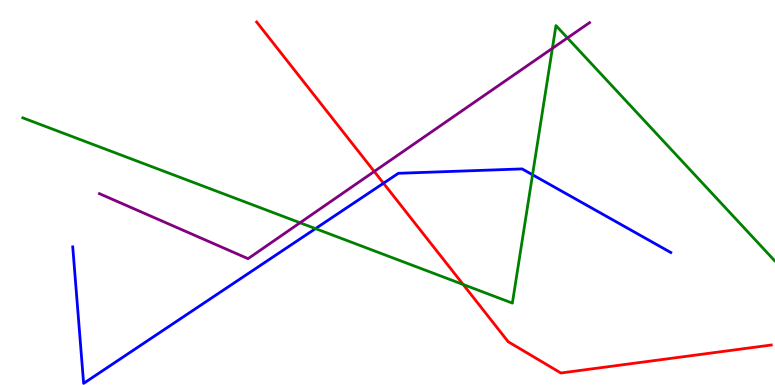[{'lines': ['blue', 'red'], 'intersections': [{'x': 4.95, 'y': 5.24}]}, {'lines': ['green', 'red'], 'intersections': [{'x': 5.98, 'y': 2.61}]}, {'lines': ['purple', 'red'], 'intersections': [{'x': 4.83, 'y': 5.55}]}, {'lines': ['blue', 'green'], 'intersections': [{'x': 4.07, 'y': 4.06}, {'x': 6.87, 'y': 5.46}]}, {'lines': ['blue', 'purple'], 'intersections': []}, {'lines': ['green', 'purple'], 'intersections': [{'x': 3.87, 'y': 4.21}, {'x': 7.13, 'y': 8.74}, {'x': 7.32, 'y': 9.01}]}]